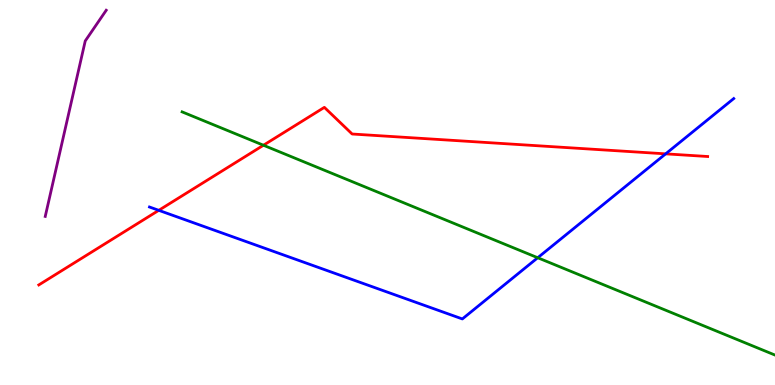[{'lines': ['blue', 'red'], 'intersections': [{'x': 2.05, 'y': 4.54}, {'x': 8.59, 'y': 6.0}]}, {'lines': ['green', 'red'], 'intersections': [{'x': 3.4, 'y': 6.23}]}, {'lines': ['purple', 'red'], 'intersections': []}, {'lines': ['blue', 'green'], 'intersections': [{'x': 6.94, 'y': 3.31}]}, {'lines': ['blue', 'purple'], 'intersections': []}, {'lines': ['green', 'purple'], 'intersections': []}]